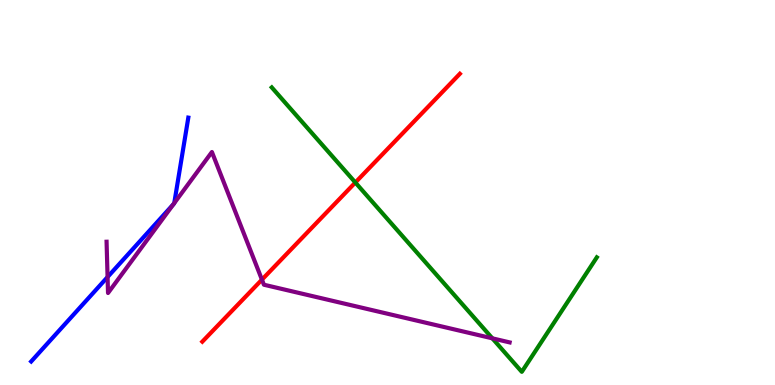[{'lines': ['blue', 'red'], 'intersections': []}, {'lines': ['green', 'red'], 'intersections': [{'x': 4.59, 'y': 5.26}]}, {'lines': ['purple', 'red'], 'intersections': [{'x': 3.38, 'y': 2.74}]}, {'lines': ['blue', 'green'], 'intersections': []}, {'lines': ['blue', 'purple'], 'intersections': [{'x': 1.39, 'y': 2.8}, {'x': 2.24, 'y': 4.7}, {'x': 2.25, 'y': 4.72}]}, {'lines': ['green', 'purple'], 'intersections': [{'x': 6.35, 'y': 1.21}]}]